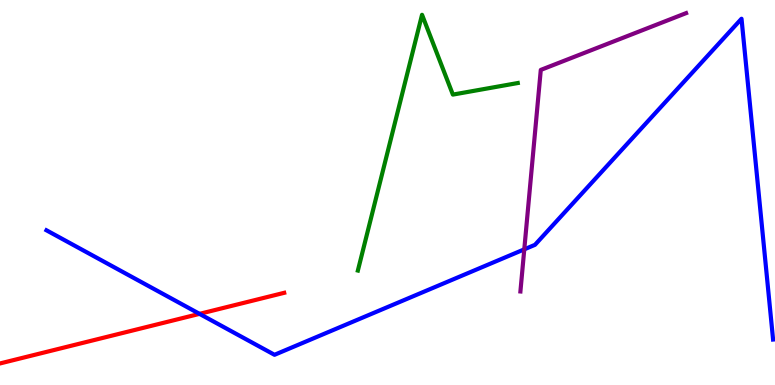[{'lines': ['blue', 'red'], 'intersections': [{'x': 2.57, 'y': 1.85}]}, {'lines': ['green', 'red'], 'intersections': []}, {'lines': ['purple', 'red'], 'intersections': []}, {'lines': ['blue', 'green'], 'intersections': []}, {'lines': ['blue', 'purple'], 'intersections': [{'x': 6.76, 'y': 3.52}]}, {'lines': ['green', 'purple'], 'intersections': []}]